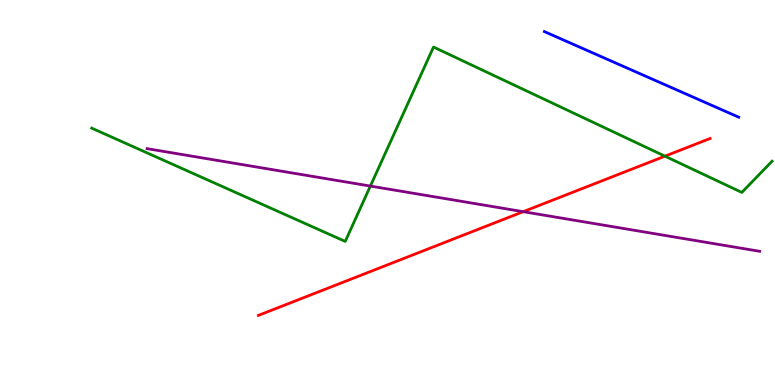[{'lines': ['blue', 'red'], 'intersections': []}, {'lines': ['green', 'red'], 'intersections': [{'x': 8.58, 'y': 5.94}]}, {'lines': ['purple', 'red'], 'intersections': [{'x': 6.75, 'y': 4.5}]}, {'lines': ['blue', 'green'], 'intersections': []}, {'lines': ['blue', 'purple'], 'intersections': []}, {'lines': ['green', 'purple'], 'intersections': [{'x': 4.78, 'y': 5.17}]}]